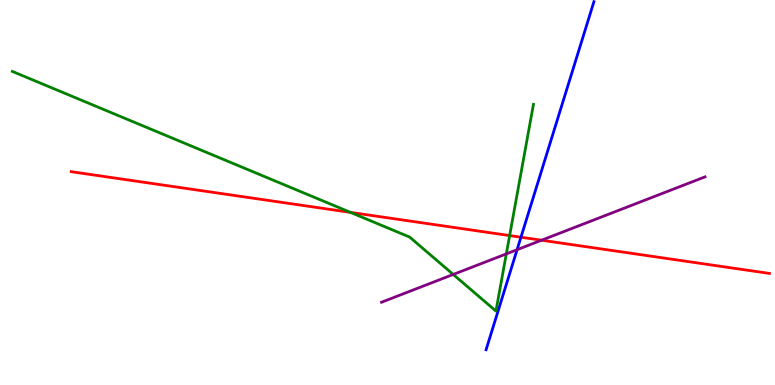[{'lines': ['blue', 'red'], 'intersections': [{'x': 6.72, 'y': 3.84}]}, {'lines': ['green', 'red'], 'intersections': [{'x': 4.52, 'y': 4.48}, {'x': 6.58, 'y': 3.88}]}, {'lines': ['purple', 'red'], 'intersections': [{'x': 6.99, 'y': 3.76}]}, {'lines': ['blue', 'green'], 'intersections': []}, {'lines': ['blue', 'purple'], 'intersections': [{'x': 6.67, 'y': 3.51}]}, {'lines': ['green', 'purple'], 'intersections': [{'x': 5.85, 'y': 2.87}, {'x': 6.53, 'y': 3.41}]}]